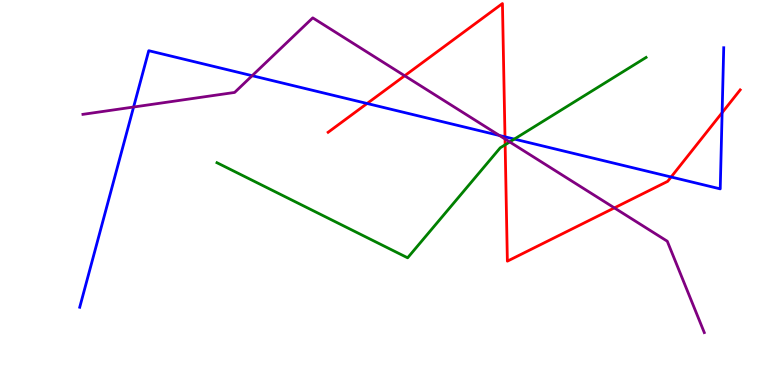[{'lines': ['blue', 'red'], 'intersections': [{'x': 4.74, 'y': 7.31}, {'x': 6.52, 'y': 6.45}, {'x': 8.66, 'y': 5.4}, {'x': 9.32, 'y': 7.07}]}, {'lines': ['green', 'red'], 'intersections': [{'x': 6.52, 'y': 6.24}]}, {'lines': ['purple', 'red'], 'intersections': [{'x': 5.22, 'y': 8.03}, {'x': 6.52, 'y': 6.39}, {'x': 7.93, 'y': 4.6}]}, {'lines': ['blue', 'green'], 'intersections': [{'x': 6.64, 'y': 6.39}]}, {'lines': ['blue', 'purple'], 'intersections': [{'x': 1.72, 'y': 7.22}, {'x': 3.25, 'y': 8.03}, {'x': 6.44, 'y': 6.48}]}, {'lines': ['green', 'purple'], 'intersections': [{'x': 6.58, 'y': 6.31}]}]